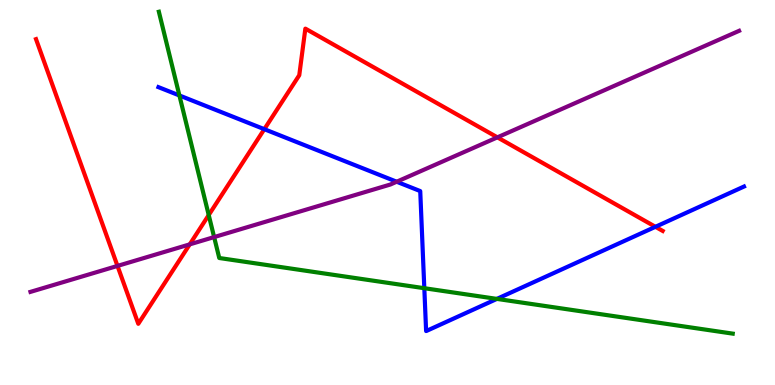[{'lines': ['blue', 'red'], 'intersections': [{'x': 3.41, 'y': 6.64}, {'x': 8.46, 'y': 4.11}]}, {'lines': ['green', 'red'], 'intersections': [{'x': 2.69, 'y': 4.41}]}, {'lines': ['purple', 'red'], 'intersections': [{'x': 1.52, 'y': 3.09}, {'x': 2.45, 'y': 3.65}, {'x': 6.42, 'y': 6.43}]}, {'lines': ['blue', 'green'], 'intersections': [{'x': 2.31, 'y': 7.52}, {'x': 5.48, 'y': 2.51}, {'x': 6.41, 'y': 2.24}]}, {'lines': ['blue', 'purple'], 'intersections': [{'x': 5.12, 'y': 5.28}]}, {'lines': ['green', 'purple'], 'intersections': [{'x': 2.76, 'y': 3.84}]}]